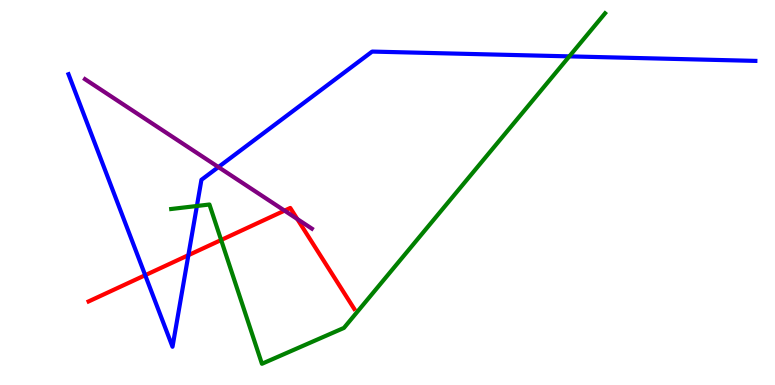[{'lines': ['blue', 'red'], 'intersections': [{'x': 1.87, 'y': 2.85}, {'x': 2.43, 'y': 3.37}]}, {'lines': ['green', 'red'], 'intersections': [{'x': 2.85, 'y': 3.77}]}, {'lines': ['purple', 'red'], 'intersections': [{'x': 3.67, 'y': 4.53}, {'x': 3.84, 'y': 4.31}]}, {'lines': ['blue', 'green'], 'intersections': [{'x': 2.54, 'y': 4.65}, {'x': 7.35, 'y': 8.54}]}, {'lines': ['blue', 'purple'], 'intersections': [{'x': 2.82, 'y': 5.66}]}, {'lines': ['green', 'purple'], 'intersections': []}]